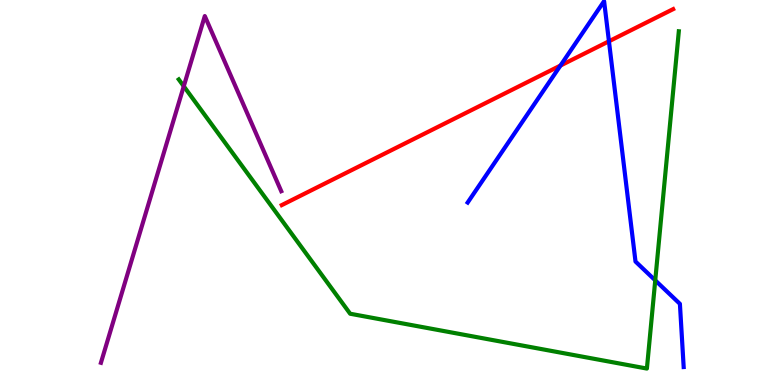[{'lines': ['blue', 'red'], 'intersections': [{'x': 7.23, 'y': 8.3}, {'x': 7.86, 'y': 8.93}]}, {'lines': ['green', 'red'], 'intersections': []}, {'lines': ['purple', 'red'], 'intersections': []}, {'lines': ['blue', 'green'], 'intersections': [{'x': 8.45, 'y': 2.72}]}, {'lines': ['blue', 'purple'], 'intersections': []}, {'lines': ['green', 'purple'], 'intersections': [{'x': 2.37, 'y': 7.76}]}]